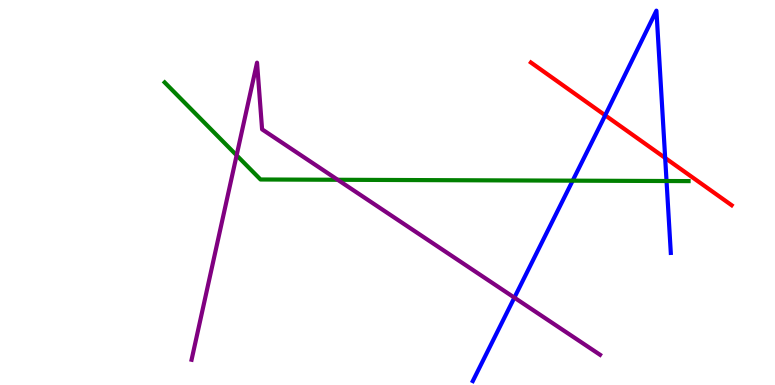[{'lines': ['blue', 'red'], 'intersections': [{'x': 7.81, 'y': 7.01}, {'x': 8.58, 'y': 5.9}]}, {'lines': ['green', 'red'], 'intersections': []}, {'lines': ['purple', 'red'], 'intersections': []}, {'lines': ['blue', 'green'], 'intersections': [{'x': 7.39, 'y': 5.31}, {'x': 8.6, 'y': 5.3}]}, {'lines': ['blue', 'purple'], 'intersections': [{'x': 6.64, 'y': 2.27}]}, {'lines': ['green', 'purple'], 'intersections': [{'x': 3.05, 'y': 5.97}, {'x': 4.36, 'y': 5.33}]}]